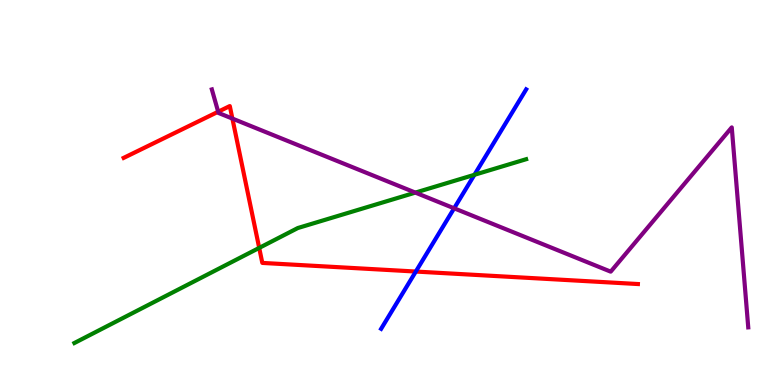[{'lines': ['blue', 'red'], 'intersections': [{'x': 5.37, 'y': 2.95}]}, {'lines': ['green', 'red'], 'intersections': [{'x': 3.34, 'y': 3.56}]}, {'lines': ['purple', 'red'], 'intersections': [{'x': 2.82, 'y': 7.1}, {'x': 3.0, 'y': 6.92}]}, {'lines': ['blue', 'green'], 'intersections': [{'x': 6.12, 'y': 5.46}]}, {'lines': ['blue', 'purple'], 'intersections': [{'x': 5.86, 'y': 4.59}]}, {'lines': ['green', 'purple'], 'intersections': [{'x': 5.36, 'y': 5.0}]}]